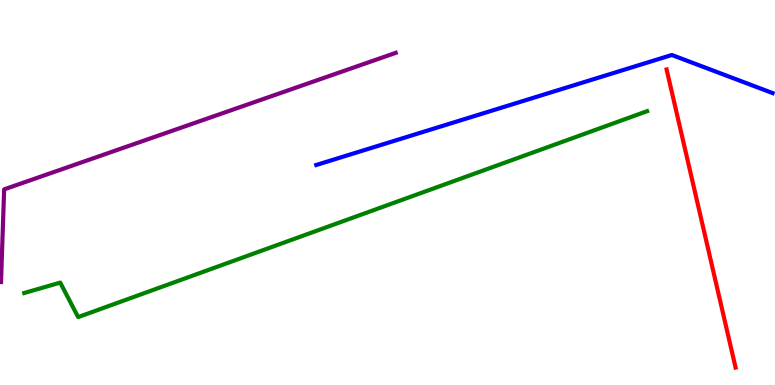[{'lines': ['blue', 'red'], 'intersections': []}, {'lines': ['green', 'red'], 'intersections': []}, {'lines': ['purple', 'red'], 'intersections': []}, {'lines': ['blue', 'green'], 'intersections': []}, {'lines': ['blue', 'purple'], 'intersections': []}, {'lines': ['green', 'purple'], 'intersections': []}]